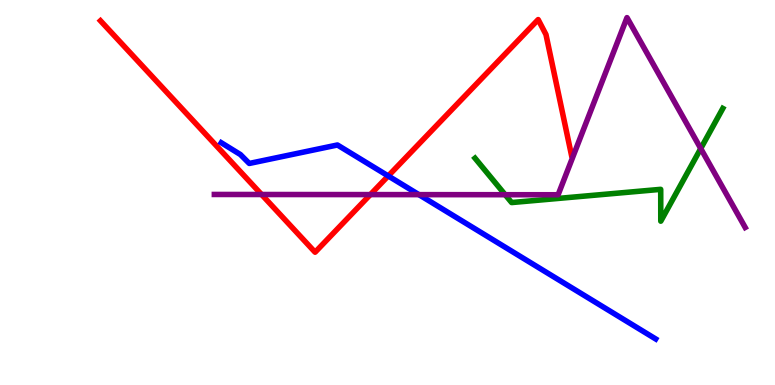[{'lines': ['blue', 'red'], 'intersections': [{'x': 5.01, 'y': 5.43}]}, {'lines': ['green', 'red'], 'intersections': []}, {'lines': ['purple', 'red'], 'intersections': [{'x': 3.38, 'y': 4.95}, {'x': 4.78, 'y': 4.95}]}, {'lines': ['blue', 'green'], 'intersections': []}, {'lines': ['blue', 'purple'], 'intersections': [{'x': 5.41, 'y': 4.94}]}, {'lines': ['green', 'purple'], 'intersections': [{'x': 6.52, 'y': 4.94}, {'x': 9.04, 'y': 6.14}]}]